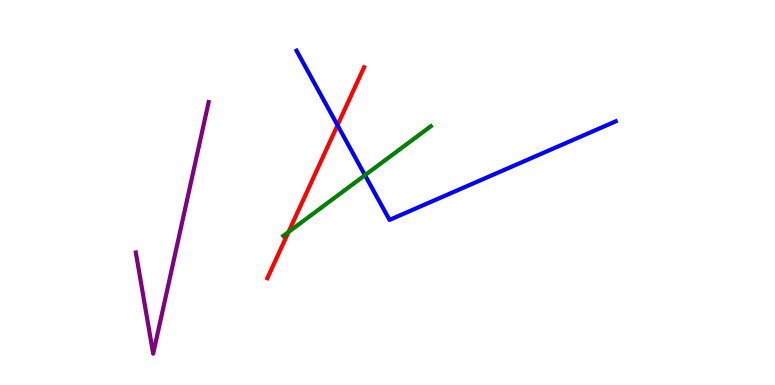[{'lines': ['blue', 'red'], 'intersections': [{'x': 4.35, 'y': 6.75}]}, {'lines': ['green', 'red'], 'intersections': [{'x': 3.72, 'y': 3.97}]}, {'lines': ['purple', 'red'], 'intersections': []}, {'lines': ['blue', 'green'], 'intersections': [{'x': 4.71, 'y': 5.45}]}, {'lines': ['blue', 'purple'], 'intersections': []}, {'lines': ['green', 'purple'], 'intersections': []}]